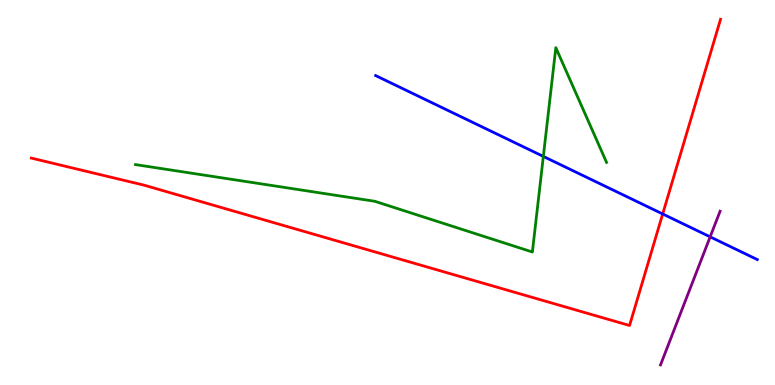[{'lines': ['blue', 'red'], 'intersections': [{'x': 8.55, 'y': 4.44}]}, {'lines': ['green', 'red'], 'intersections': []}, {'lines': ['purple', 'red'], 'intersections': []}, {'lines': ['blue', 'green'], 'intersections': [{'x': 7.01, 'y': 5.94}]}, {'lines': ['blue', 'purple'], 'intersections': [{'x': 9.16, 'y': 3.85}]}, {'lines': ['green', 'purple'], 'intersections': []}]